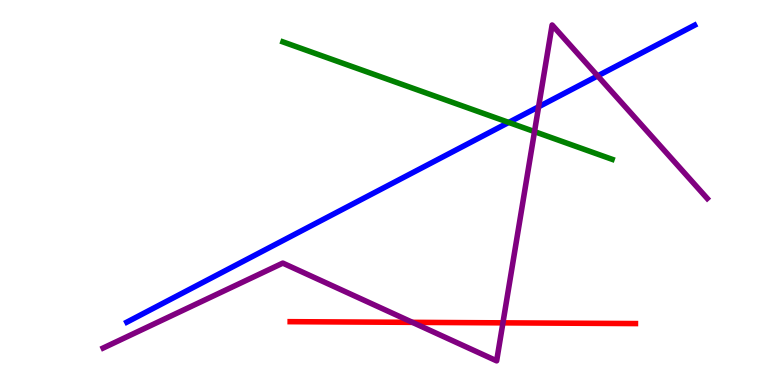[{'lines': ['blue', 'red'], 'intersections': []}, {'lines': ['green', 'red'], 'intersections': []}, {'lines': ['purple', 'red'], 'intersections': [{'x': 5.32, 'y': 1.63}, {'x': 6.49, 'y': 1.61}]}, {'lines': ['blue', 'green'], 'intersections': [{'x': 6.56, 'y': 6.82}]}, {'lines': ['blue', 'purple'], 'intersections': [{'x': 6.95, 'y': 7.23}, {'x': 7.71, 'y': 8.03}]}, {'lines': ['green', 'purple'], 'intersections': [{'x': 6.9, 'y': 6.58}]}]